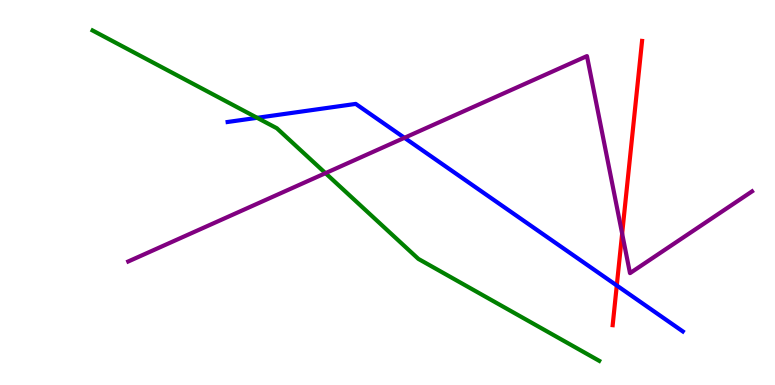[{'lines': ['blue', 'red'], 'intersections': [{'x': 7.96, 'y': 2.58}]}, {'lines': ['green', 'red'], 'intersections': []}, {'lines': ['purple', 'red'], 'intersections': [{'x': 8.03, 'y': 3.93}]}, {'lines': ['blue', 'green'], 'intersections': [{'x': 3.32, 'y': 6.94}]}, {'lines': ['blue', 'purple'], 'intersections': [{'x': 5.22, 'y': 6.42}]}, {'lines': ['green', 'purple'], 'intersections': [{'x': 4.2, 'y': 5.5}]}]